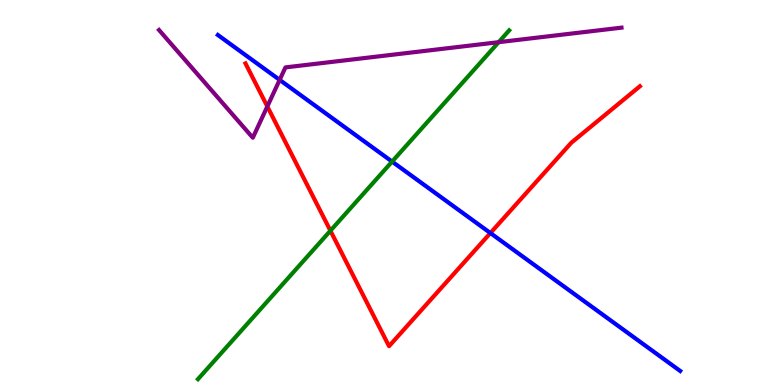[{'lines': ['blue', 'red'], 'intersections': [{'x': 6.33, 'y': 3.95}]}, {'lines': ['green', 'red'], 'intersections': [{'x': 4.26, 'y': 4.01}]}, {'lines': ['purple', 'red'], 'intersections': [{'x': 3.45, 'y': 7.23}]}, {'lines': ['blue', 'green'], 'intersections': [{'x': 5.06, 'y': 5.8}]}, {'lines': ['blue', 'purple'], 'intersections': [{'x': 3.61, 'y': 7.92}]}, {'lines': ['green', 'purple'], 'intersections': [{'x': 6.43, 'y': 8.9}]}]